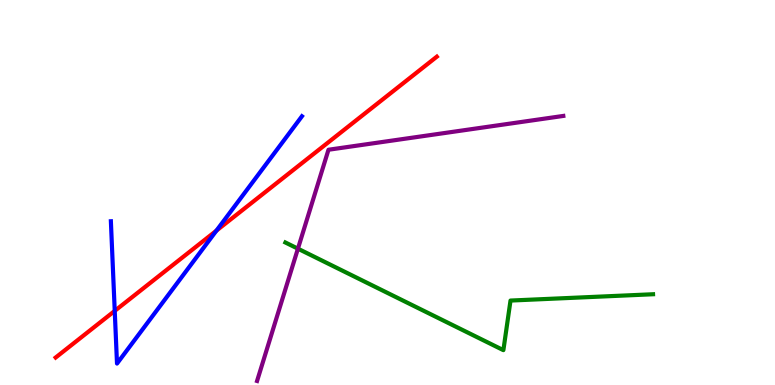[{'lines': ['blue', 'red'], 'intersections': [{'x': 1.48, 'y': 1.92}, {'x': 2.79, 'y': 4.01}]}, {'lines': ['green', 'red'], 'intersections': []}, {'lines': ['purple', 'red'], 'intersections': []}, {'lines': ['blue', 'green'], 'intersections': []}, {'lines': ['blue', 'purple'], 'intersections': []}, {'lines': ['green', 'purple'], 'intersections': [{'x': 3.84, 'y': 3.54}]}]